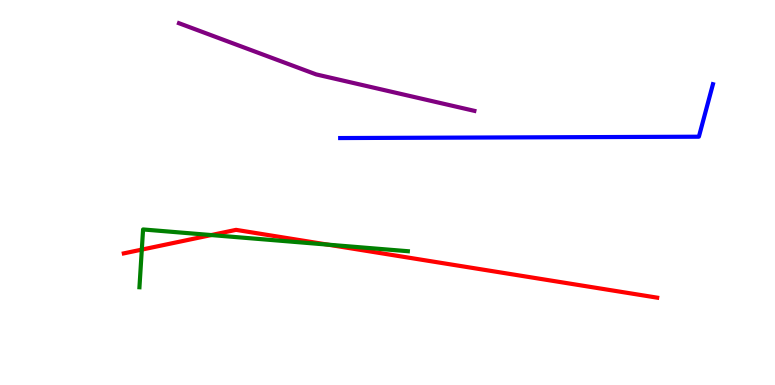[{'lines': ['blue', 'red'], 'intersections': []}, {'lines': ['green', 'red'], 'intersections': [{'x': 1.83, 'y': 3.52}, {'x': 2.73, 'y': 3.89}, {'x': 4.23, 'y': 3.65}]}, {'lines': ['purple', 'red'], 'intersections': []}, {'lines': ['blue', 'green'], 'intersections': []}, {'lines': ['blue', 'purple'], 'intersections': []}, {'lines': ['green', 'purple'], 'intersections': []}]